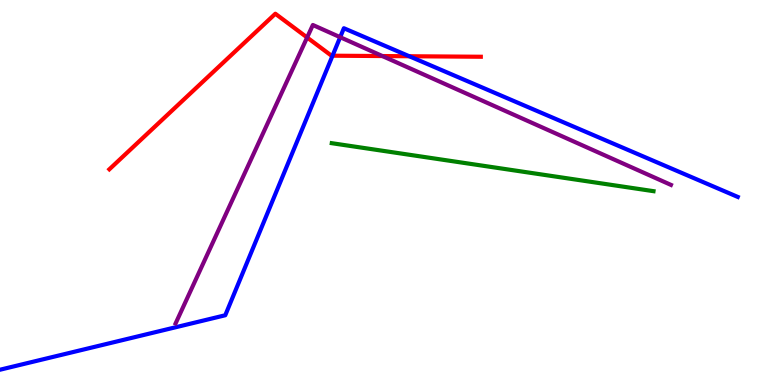[{'lines': ['blue', 'red'], 'intersections': [{'x': 4.29, 'y': 8.55}, {'x': 5.28, 'y': 8.54}]}, {'lines': ['green', 'red'], 'intersections': []}, {'lines': ['purple', 'red'], 'intersections': [{'x': 3.96, 'y': 9.03}, {'x': 4.93, 'y': 8.54}]}, {'lines': ['blue', 'green'], 'intersections': []}, {'lines': ['blue', 'purple'], 'intersections': [{'x': 4.39, 'y': 9.03}]}, {'lines': ['green', 'purple'], 'intersections': []}]